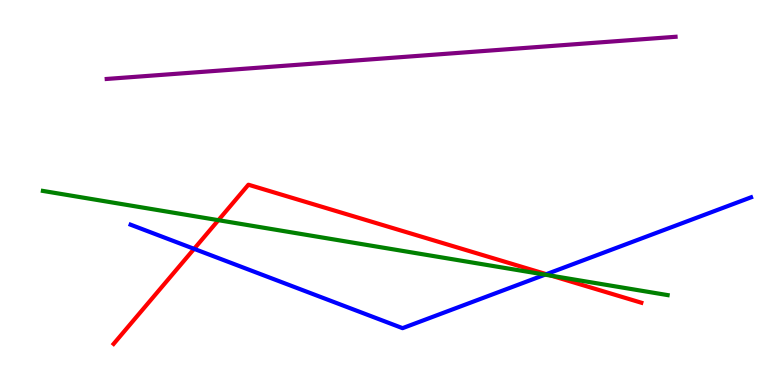[{'lines': ['blue', 'red'], 'intersections': [{'x': 2.5, 'y': 3.54}, {'x': 7.05, 'y': 2.88}]}, {'lines': ['green', 'red'], 'intersections': [{'x': 2.82, 'y': 4.28}, {'x': 7.12, 'y': 2.84}]}, {'lines': ['purple', 'red'], 'intersections': []}, {'lines': ['blue', 'green'], 'intersections': [{'x': 7.03, 'y': 2.87}]}, {'lines': ['blue', 'purple'], 'intersections': []}, {'lines': ['green', 'purple'], 'intersections': []}]